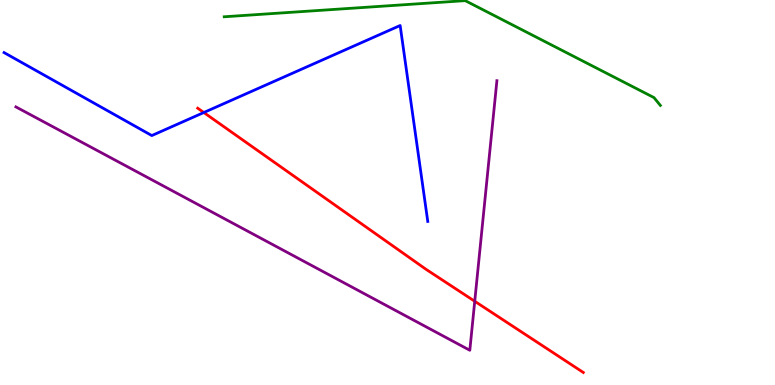[{'lines': ['blue', 'red'], 'intersections': [{'x': 2.63, 'y': 7.08}]}, {'lines': ['green', 'red'], 'intersections': []}, {'lines': ['purple', 'red'], 'intersections': [{'x': 6.13, 'y': 2.17}]}, {'lines': ['blue', 'green'], 'intersections': []}, {'lines': ['blue', 'purple'], 'intersections': []}, {'lines': ['green', 'purple'], 'intersections': []}]